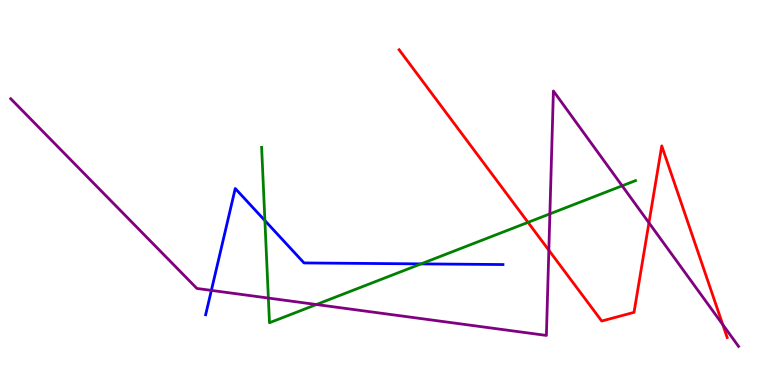[{'lines': ['blue', 'red'], 'intersections': []}, {'lines': ['green', 'red'], 'intersections': [{'x': 6.81, 'y': 4.22}]}, {'lines': ['purple', 'red'], 'intersections': [{'x': 7.08, 'y': 3.5}, {'x': 8.37, 'y': 4.21}, {'x': 9.33, 'y': 1.57}]}, {'lines': ['blue', 'green'], 'intersections': [{'x': 3.42, 'y': 4.27}, {'x': 5.43, 'y': 3.15}]}, {'lines': ['blue', 'purple'], 'intersections': [{'x': 2.73, 'y': 2.46}]}, {'lines': ['green', 'purple'], 'intersections': [{'x': 3.46, 'y': 2.26}, {'x': 4.08, 'y': 2.09}, {'x': 7.1, 'y': 4.44}, {'x': 8.03, 'y': 5.17}]}]